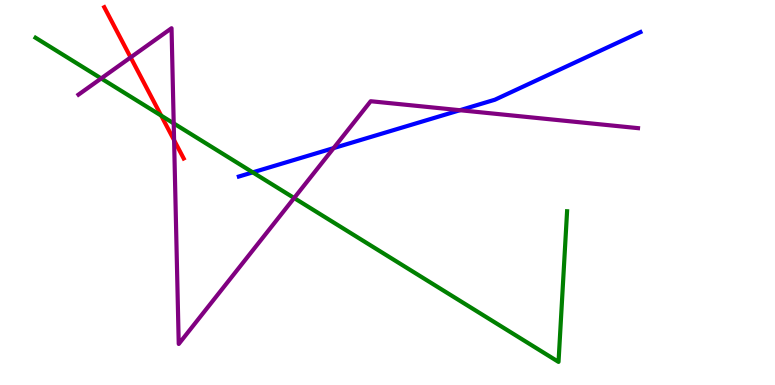[{'lines': ['blue', 'red'], 'intersections': []}, {'lines': ['green', 'red'], 'intersections': [{'x': 2.08, 'y': 7.0}]}, {'lines': ['purple', 'red'], 'intersections': [{'x': 1.69, 'y': 8.51}, {'x': 2.25, 'y': 6.36}]}, {'lines': ['blue', 'green'], 'intersections': [{'x': 3.26, 'y': 5.52}]}, {'lines': ['blue', 'purple'], 'intersections': [{'x': 4.3, 'y': 6.15}, {'x': 5.93, 'y': 7.14}]}, {'lines': ['green', 'purple'], 'intersections': [{'x': 1.31, 'y': 7.96}, {'x': 2.24, 'y': 6.8}, {'x': 3.8, 'y': 4.86}]}]